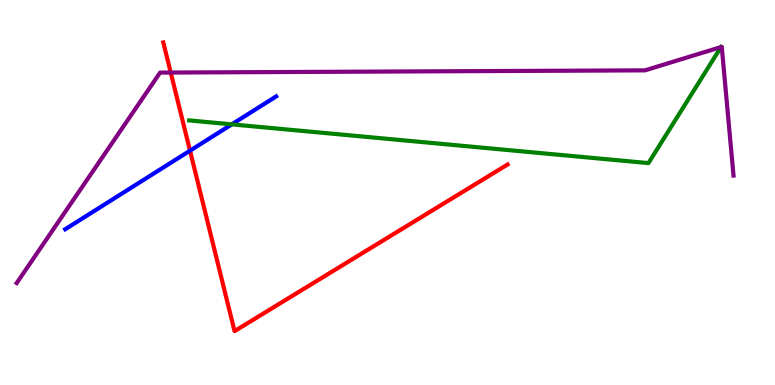[{'lines': ['blue', 'red'], 'intersections': [{'x': 2.45, 'y': 6.09}]}, {'lines': ['green', 'red'], 'intersections': []}, {'lines': ['purple', 'red'], 'intersections': [{'x': 2.2, 'y': 8.12}]}, {'lines': ['blue', 'green'], 'intersections': [{'x': 2.99, 'y': 6.77}]}, {'lines': ['blue', 'purple'], 'intersections': []}, {'lines': ['green', 'purple'], 'intersections': [{'x': 9.3, 'y': 8.78}]}]